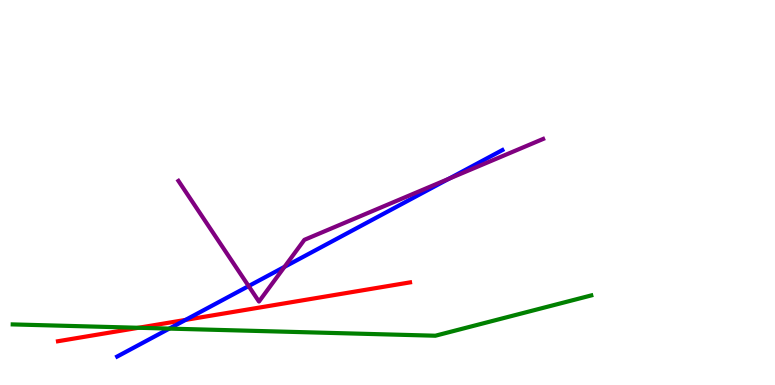[{'lines': ['blue', 'red'], 'intersections': [{'x': 2.39, 'y': 1.69}]}, {'lines': ['green', 'red'], 'intersections': [{'x': 1.79, 'y': 1.49}]}, {'lines': ['purple', 'red'], 'intersections': []}, {'lines': ['blue', 'green'], 'intersections': [{'x': 2.18, 'y': 1.46}]}, {'lines': ['blue', 'purple'], 'intersections': [{'x': 3.21, 'y': 2.57}, {'x': 3.67, 'y': 3.07}, {'x': 5.79, 'y': 5.35}]}, {'lines': ['green', 'purple'], 'intersections': []}]